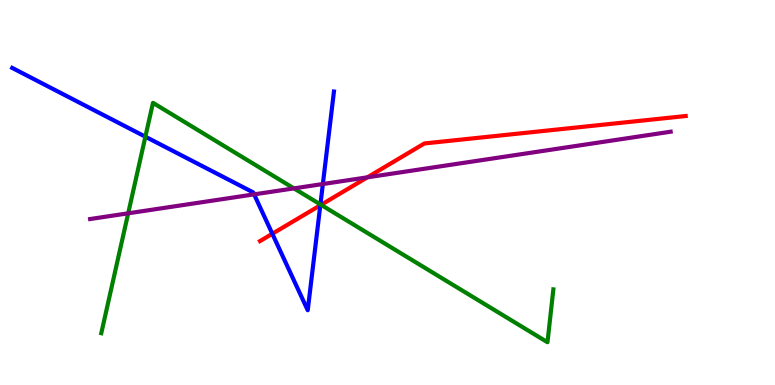[{'lines': ['blue', 'red'], 'intersections': [{'x': 3.51, 'y': 3.93}, {'x': 4.13, 'y': 4.67}]}, {'lines': ['green', 'red'], 'intersections': [{'x': 4.14, 'y': 4.68}]}, {'lines': ['purple', 'red'], 'intersections': [{'x': 4.74, 'y': 5.39}]}, {'lines': ['blue', 'green'], 'intersections': [{'x': 1.88, 'y': 6.45}, {'x': 4.13, 'y': 4.69}]}, {'lines': ['blue', 'purple'], 'intersections': [{'x': 3.28, 'y': 4.95}, {'x': 4.17, 'y': 5.22}]}, {'lines': ['green', 'purple'], 'intersections': [{'x': 1.65, 'y': 4.46}, {'x': 3.79, 'y': 5.11}]}]